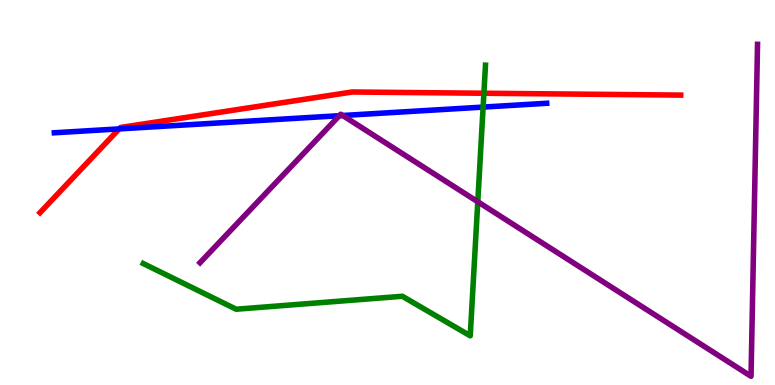[{'lines': ['blue', 'red'], 'intersections': [{'x': 1.54, 'y': 6.65}]}, {'lines': ['green', 'red'], 'intersections': [{'x': 6.24, 'y': 7.58}]}, {'lines': ['purple', 'red'], 'intersections': []}, {'lines': ['blue', 'green'], 'intersections': [{'x': 6.23, 'y': 7.22}]}, {'lines': ['blue', 'purple'], 'intersections': [{'x': 4.38, 'y': 6.99}, {'x': 4.42, 'y': 7.0}]}, {'lines': ['green', 'purple'], 'intersections': [{'x': 6.17, 'y': 4.76}]}]